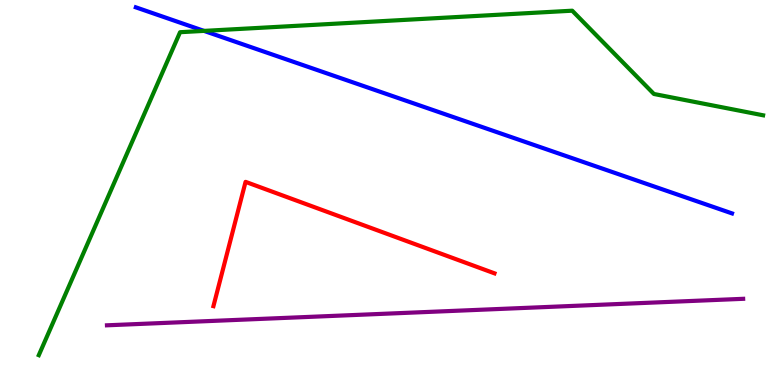[{'lines': ['blue', 'red'], 'intersections': []}, {'lines': ['green', 'red'], 'intersections': []}, {'lines': ['purple', 'red'], 'intersections': []}, {'lines': ['blue', 'green'], 'intersections': [{'x': 2.63, 'y': 9.2}]}, {'lines': ['blue', 'purple'], 'intersections': []}, {'lines': ['green', 'purple'], 'intersections': []}]